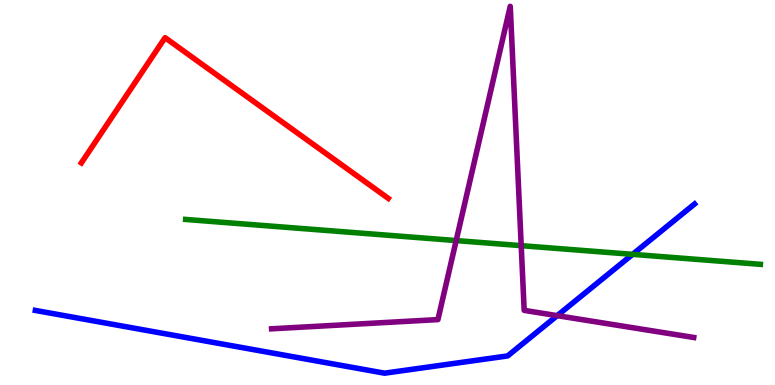[{'lines': ['blue', 'red'], 'intersections': []}, {'lines': ['green', 'red'], 'intersections': []}, {'lines': ['purple', 'red'], 'intersections': []}, {'lines': ['blue', 'green'], 'intersections': [{'x': 8.16, 'y': 3.39}]}, {'lines': ['blue', 'purple'], 'intersections': [{'x': 7.19, 'y': 1.8}]}, {'lines': ['green', 'purple'], 'intersections': [{'x': 5.89, 'y': 3.75}, {'x': 6.73, 'y': 3.62}]}]